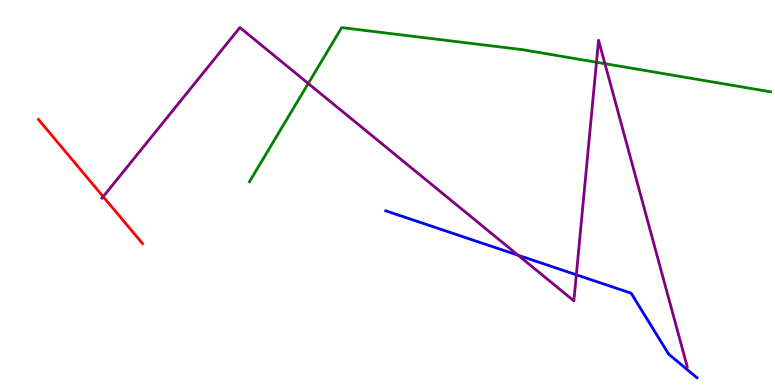[{'lines': ['blue', 'red'], 'intersections': []}, {'lines': ['green', 'red'], 'intersections': []}, {'lines': ['purple', 'red'], 'intersections': [{'x': 1.33, 'y': 4.89}]}, {'lines': ['blue', 'green'], 'intersections': []}, {'lines': ['blue', 'purple'], 'intersections': [{'x': 6.69, 'y': 3.37}, {'x': 7.44, 'y': 2.86}]}, {'lines': ['green', 'purple'], 'intersections': [{'x': 3.98, 'y': 7.83}, {'x': 7.7, 'y': 8.38}, {'x': 7.81, 'y': 8.35}]}]